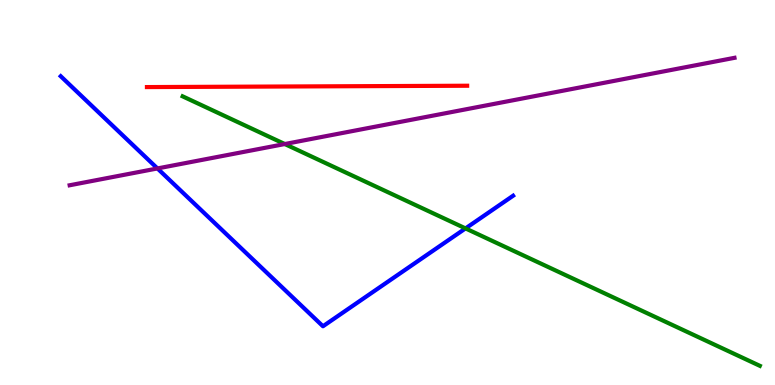[{'lines': ['blue', 'red'], 'intersections': []}, {'lines': ['green', 'red'], 'intersections': []}, {'lines': ['purple', 'red'], 'intersections': []}, {'lines': ['blue', 'green'], 'intersections': [{'x': 6.01, 'y': 4.07}]}, {'lines': ['blue', 'purple'], 'intersections': [{'x': 2.03, 'y': 5.62}]}, {'lines': ['green', 'purple'], 'intersections': [{'x': 3.67, 'y': 6.26}]}]